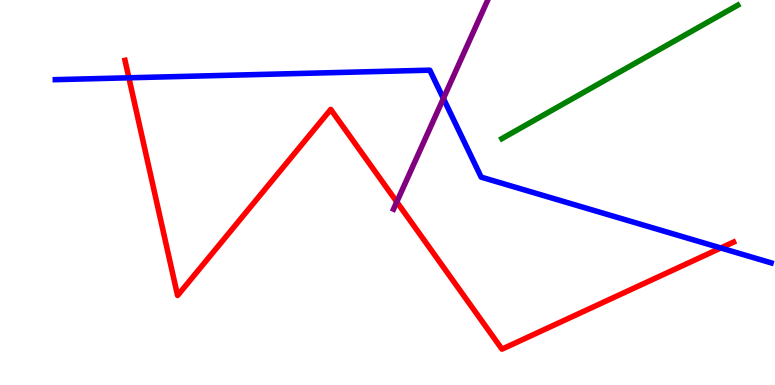[{'lines': ['blue', 'red'], 'intersections': [{'x': 1.66, 'y': 7.98}, {'x': 9.3, 'y': 3.56}]}, {'lines': ['green', 'red'], 'intersections': []}, {'lines': ['purple', 'red'], 'intersections': [{'x': 5.12, 'y': 4.76}]}, {'lines': ['blue', 'green'], 'intersections': []}, {'lines': ['blue', 'purple'], 'intersections': [{'x': 5.72, 'y': 7.44}]}, {'lines': ['green', 'purple'], 'intersections': []}]